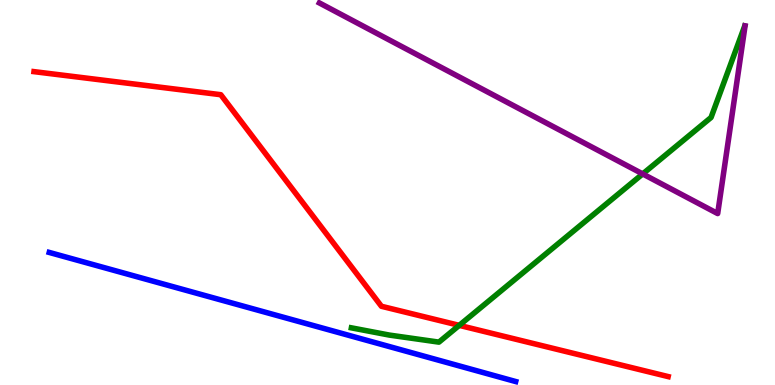[{'lines': ['blue', 'red'], 'intersections': []}, {'lines': ['green', 'red'], 'intersections': [{'x': 5.93, 'y': 1.55}]}, {'lines': ['purple', 'red'], 'intersections': []}, {'lines': ['blue', 'green'], 'intersections': []}, {'lines': ['blue', 'purple'], 'intersections': []}, {'lines': ['green', 'purple'], 'intersections': [{'x': 8.29, 'y': 5.48}]}]